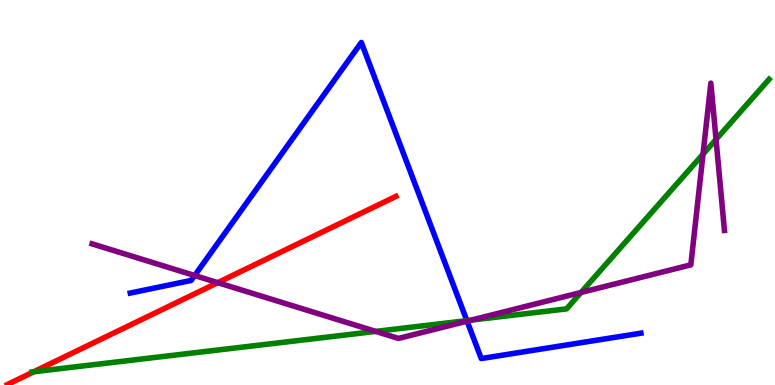[{'lines': ['blue', 'red'], 'intersections': []}, {'lines': ['green', 'red'], 'intersections': [{'x': 0.436, 'y': 0.344}]}, {'lines': ['purple', 'red'], 'intersections': [{'x': 2.81, 'y': 2.66}]}, {'lines': ['blue', 'green'], 'intersections': [{'x': 6.02, 'y': 1.67}]}, {'lines': ['blue', 'purple'], 'intersections': [{'x': 2.51, 'y': 2.84}, {'x': 6.03, 'y': 1.66}]}, {'lines': ['green', 'purple'], 'intersections': [{'x': 4.85, 'y': 1.39}, {'x': 6.08, 'y': 1.68}, {'x': 7.5, 'y': 2.4}, {'x': 9.07, 'y': 6.0}, {'x': 9.24, 'y': 6.38}]}]